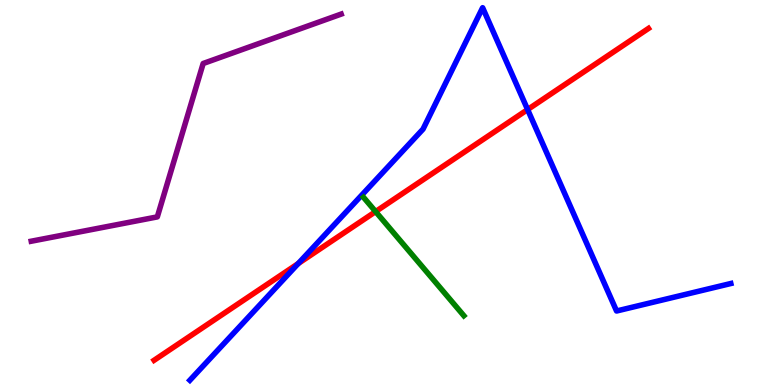[{'lines': ['blue', 'red'], 'intersections': [{'x': 3.85, 'y': 3.16}, {'x': 6.81, 'y': 7.15}]}, {'lines': ['green', 'red'], 'intersections': [{'x': 4.85, 'y': 4.5}]}, {'lines': ['purple', 'red'], 'intersections': []}, {'lines': ['blue', 'green'], 'intersections': []}, {'lines': ['blue', 'purple'], 'intersections': []}, {'lines': ['green', 'purple'], 'intersections': []}]